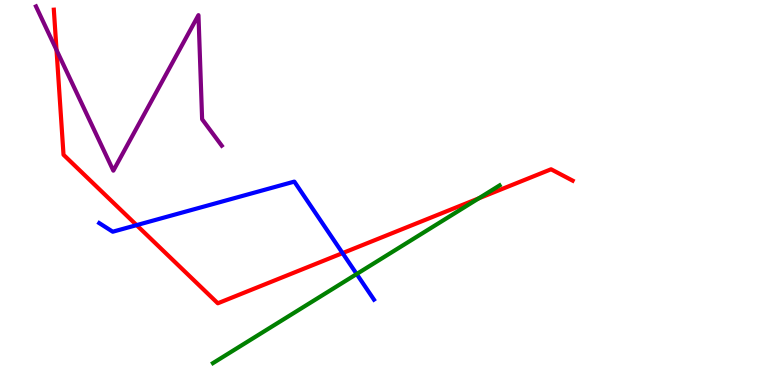[{'lines': ['blue', 'red'], 'intersections': [{'x': 1.76, 'y': 4.15}, {'x': 4.42, 'y': 3.43}]}, {'lines': ['green', 'red'], 'intersections': [{'x': 6.18, 'y': 4.85}]}, {'lines': ['purple', 'red'], 'intersections': [{'x': 0.729, 'y': 8.7}]}, {'lines': ['blue', 'green'], 'intersections': [{'x': 4.6, 'y': 2.88}]}, {'lines': ['blue', 'purple'], 'intersections': []}, {'lines': ['green', 'purple'], 'intersections': []}]